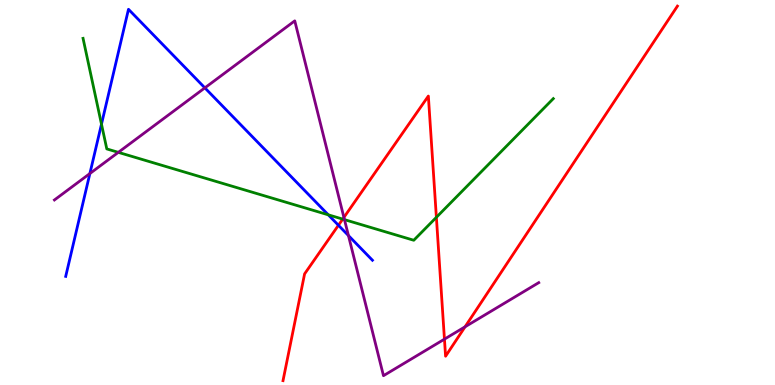[{'lines': ['blue', 'red'], 'intersections': [{'x': 4.37, 'y': 4.15}]}, {'lines': ['green', 'red'], 'intersections': [{'x': 4.42, 'y': 4.31}, {'x': 5.63, 'y': 4.36}]}, {'lines': ['purple', 'red'], 'intersections': [{'x': 4.44, 'y': 4.35}, {'x': 5.73, 'y': 1.19}, {'x': 6.0, 'y': 1.51}]}, {'lines': ['blue', 'green'], 'intersections': [{'x': 1.31, 'y': 6.77}, {'x': 4.24, 'y': 4.42}]}, {'lines': ['blue', 'purple'], 'intersections': [{'x': 1.16, 'y': 5.49}, {'x': 2.64, 'y': 7.72}, {'x': 4.5, 'y': 3.88}]}, {'lines': ['green', 'purple'], 'intersections': [{'x': 1.53, 'y': 6.04}, {'x': 4.44, 'y': 4.3}]}]